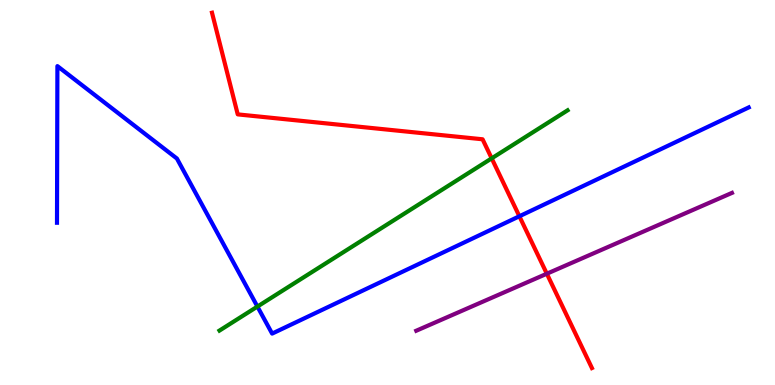[{'lines': ['blue', 'red'], 'intersections': [{'x': 6.7, 'y': 4.38}]}, {'lines': ['green', 'red'], 'intersections': [{'x': 6.34, 'y': 5.89}]}, {'lines': ['purple', 'red'], 'intersections': [{'x': 7.06, 'y': 2.89}]}, {'lines': ['blue', 'green'], 'intersections': [{'x': 3.32, 'y': 2.04}]}, {'lines': ['blue', 'purple'], 'intersections': []}, {'lines': ['green', 'purple'], 'intersections': []}]